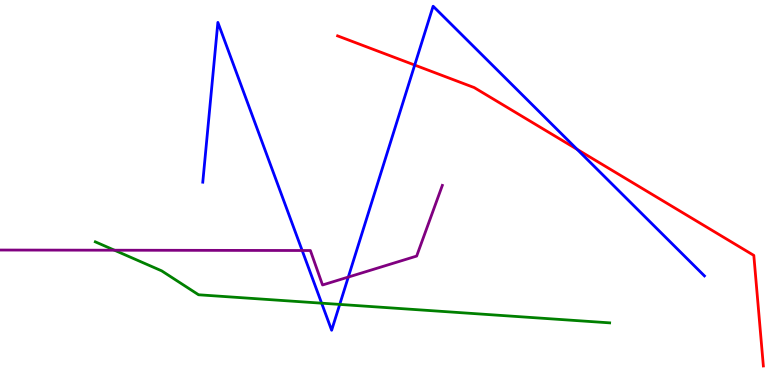[{'lines': ['blue', 'red'], 'intersections': [{'x': 5.35, 'y': 8.31}, {'x': 7.45, 'y': 6.12}]}, {'lines': ['green', 'red'], 'intersections': []}, {'lines': ['purple', 'red'], 'intersections': []}, {'lines': ['blue', 'green'], 'intersections': [{'x': 4.15, 'y': 2.13}, {'x': 4.38, 'y': 2.09}]}, {'lines': ['blue', 'purple'], 'intersections': [{'x': 3.9, 'y': 3.49}, {'x': 4.49, 'y': 2.8}]}, {'lines': ['green', 'purple'], 'intersections': [{'x': 1.48, 'y': 3.5}]}]